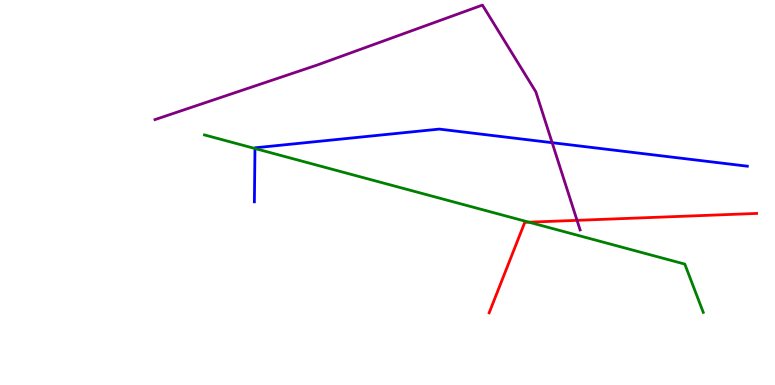[{'lines': ['blue', 'red'], 'intersections': []}, {'lines': ['green', 'red'], 'intersections': [{'x': 6.83, 'y': 4.23}]}, {'lines': ['purple', 'red'], 'intersections': [{'x': 7.45, 'y': 4.28}]}, {'lines': ['blue', 'green'], 'intersections': [{'x': 3.29, 'y': 6.14}]}, {'lines': ['blue', 'purple'], 'intersections': [{'x': 7.12, 'y': 6.29}]}, {'lines': ['green', 'purple'], 'intersections': []}]